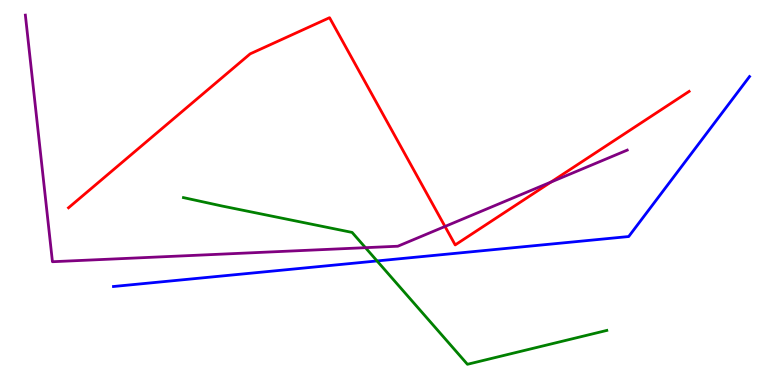[{'lines': ['blue', 'red'], 'intersections': []}, {'lines': ['green', 'red'], 'intersections': []}, {'lines': ['purple', 'red'], 'intersections': [{'x': 5.74, 'y': 4.12}, {'x': 7.11, 'y': 5.27}]}, {'lines': ['blue', 'green'], 'intersections': [{'x': 4.87, 'y': 3.22}]}, {'lines': ['blue', 'purple'], 'intersections': []}, {'lines': ['green', 'purple'], 'intersections': [{'x': 4.72, 'y': 3.57}]}]